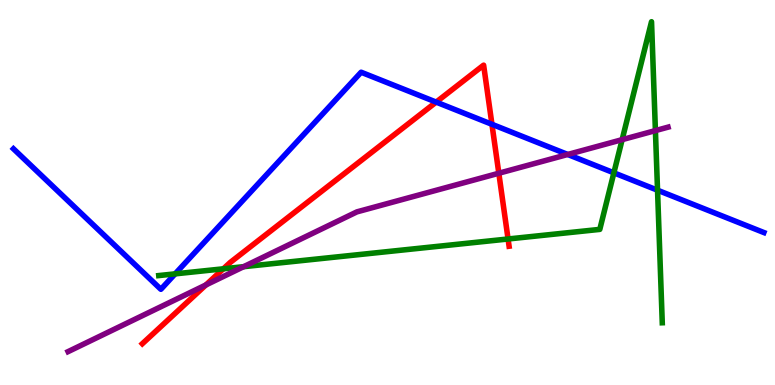[{'lines': ['blue', 'red'], 'intersections': [{'x': 5.63, 'y': 7.35}, {'x': 6.35, 'y': 6.77}]}, {'lines': ['green', 'red'], 'intersections': [{'x': 2.88, 'y': 3.02}, {'x': 6.56, 'y': 3.79}]}, {'lines': ['purple', 'red'], 'intersections': [{'x': 2.66, 'y': 2.6}, {'x': 6.44, 'y': 5.5}]}, {'lines': ['blue', 'green'], 'intersections': [{'x': 2.26, 'y': 2.89}, {'x': 7.92, 'y': 5.51}, {'x': 8.48, 'y': 5.06}]}, {'lines': ['blue', 'purple'], 'intersections': [{'x': 7.33, 'y': 5.99}]}, {'lines': ['green', 'purple'], 'intersections': [{'x': 3.14, 'y': 3.07}, {'x': 8.03, 'y': 6.37}, {'x': 8.46, 'y': 6.61}]}]